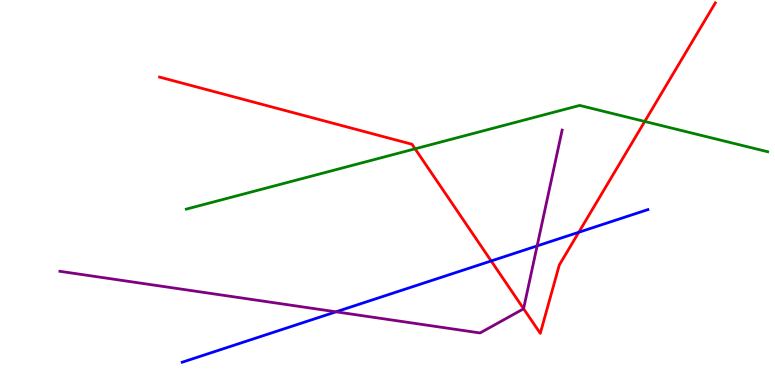[{'lines': ['blue', 'red'], 'intersections': [{'x': 6.34, 'y': 3.22}, {'x': 7.47, 'y': 3.97}]}, {'lines': ['green', 'red'], 'intersections': [{'x': 5.36, 'y': 6.13}, {'x': 8.32, 'y': 6.85}]}, {'lines': ['purple', 'red'], 'intersections': [{'x': 6.76, 'y': 1.98}]}, {'lines': ['blue', 'green'], 'intersections': []}, {'lines': ['blue', 'purple'], 'intersections': [{'x': 4.34, 'y': 1.9}, {'x': 6.93, 'y': 3.61}]}, {'lines': ['green', 'purple'], 'intersections': []}]